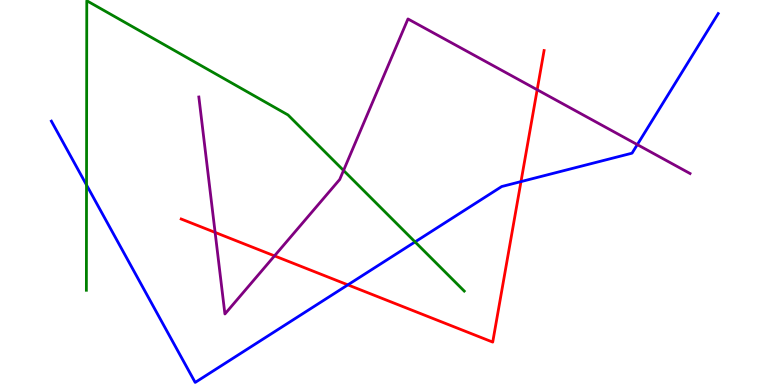[{'lines': ['blue', 'red'], 'intersections': [{'x': 4.49, 'y': 2.6}, {'x': 6.72, 'y': 5.28}]}, {'lines': ['green', 'red'], 'intersections': []}, {'lines': ['purple', 'red'], 'intersections': [{'x': 2.78, 'y': 3.96}, {'x': 3.54, 'y': 3.35}, {'x': 6.93, 'y': 7.67}]}, {'lines': ['blue', 'green'], 'intersections': [{'x': 1.12, 'y': 5.2}, {'x': 5.36, 'y': 3.72}]}, {'lines': ['blue', 'purple'], 'intersections': [{'x': 8.22, 'y': 6.24}]}, {'lines': ['green', 'purple'], 'intersections': [{'x': 4.43, 'y': 5.57}]}]